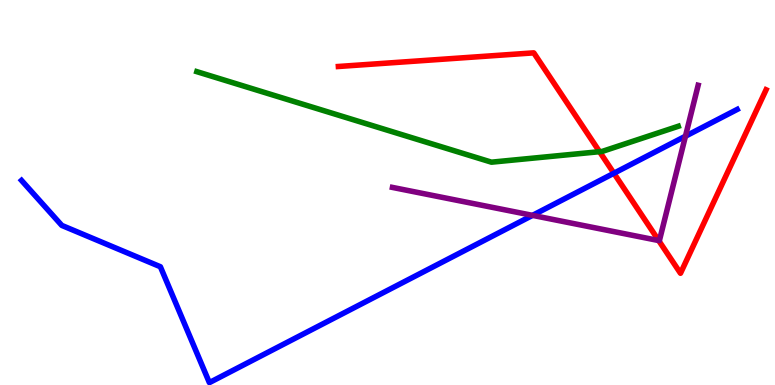[{'lines': ['blue', 'red'], 'intersections': [{'x': 7.92, 'y': 5.5}]}, {'lines': ['green', 'red'], 'intersections': [{'x': 7.74, 'y': 6.06}]}, {'lines': ['purple', 'red'], 'intersections': [{'x': 8.5, 'y': 3.75}]}, {'lines': ['blue', 'green'], 'intersections': []}, {'lines': ['blue', 'purple'], 'intersections': [{'x': 6.87, 'y': 4.41}, {'x': 8.84, 'y': 6.46}]}, {'lines': ['green', 'purple'], 'intersections': []}]